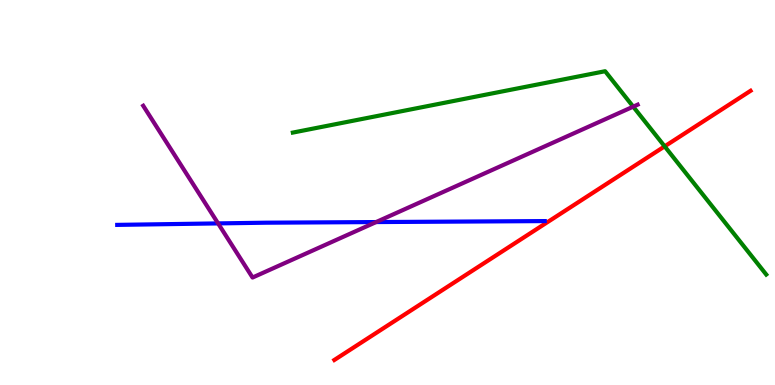[{'lines': ['blue', 'red'], 'intersections': []}, {'lines': ['green', 'red'], 'intersections': [{'x': 8.58, 'y': 6.2}]}, {'lines': ['purple', 'red'], 'intersections': []}, {'lines': ['blue', 'green'], 'intersections': []}, {'lines': ['blue', 'purple'], 'intersections': [{'x': 2.81, 'y': 4.2}, {'x': 4.85, 'y': 4.23}]}, {'lines': ['green', 'purple'], 'intersections': [{'x': 8.17, 'y': 7.23}]}]